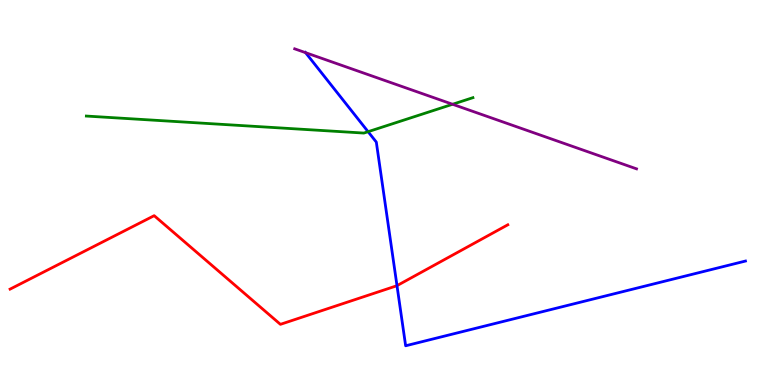[{'lines': ['blue', 'red'], 'intersections': [{'x': 5.12, 'y': 2.58}]}, {'lines': ['green', 'red'], 'intersections': []}, {'lines': ['purple', 'red'], 'intersections': []}, {'lines': ['blue', 'green'], 'intersections': [{'x': 4.75, 'y': 6.58}]}, {'lines': ['blue', 'purple'], 'intersections': [{'x': 3.94, 'y': 8.63}]}, {'lines': ['green', 'purple'], 'intersections': [{'x': 5.84, 'y': 7.29}]}]